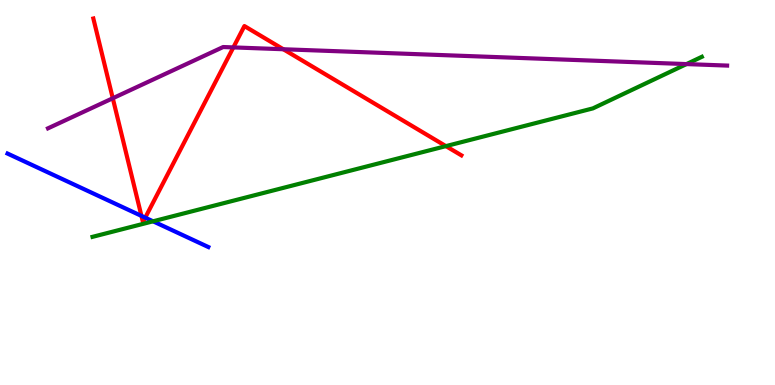[{'lines': ['blue', 'red'], 'intersections': [{'x': 1.83, 'y': 4.39}, {'x': 1.87, 'y': 4.35}]}, {'lines': ['green', 'red'], 'intersections': [{'x': 5.75, 'y': 6.2}]}, {'lines': ['purple', 'red'], 'intersections': [{'x': 1.46, 'y': 7.45}, {'x': 3.01, 'y': 8.77}, {'x': 3.66, 'y': 8.72}]}, {'lines': ['blue', 'green'], 'intersections': [{'x': 1.98, 'y': 4.25}]}, {'lines': ['blue', 'purple'], 'intersections': []}, {'lines': ['green', 'purple'], 'intersections': [{'x': 8.86, 'y': 8.34}]}]